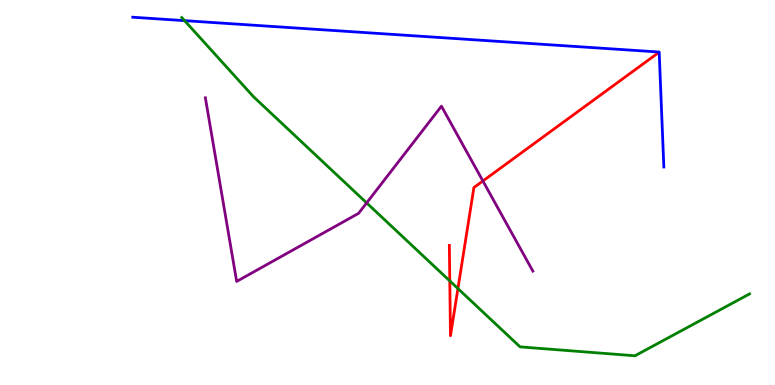[{'lines': ['blue', 'red'], 'intersections': []}, {'lines': ['green', 'red'], 'intersections': [{'x': 5.8, 'y': 2.7}, {'x': 5.91, 'y': 2.5}]}, {'lines': ['purple', 'red'], 'intersections': [{'x': 6.23, 'y': 5.3}]}, {'lines': ['blue', 'green'], 'intersections': [{'x': 2.38, 'y': 9.46}]}, {'lines': ['blue', 'purple'], 'intersections': []}, {'lines': ['green', 'purple'], 'intersections': [{'x': 4.73, 'y': 4.73}]}]